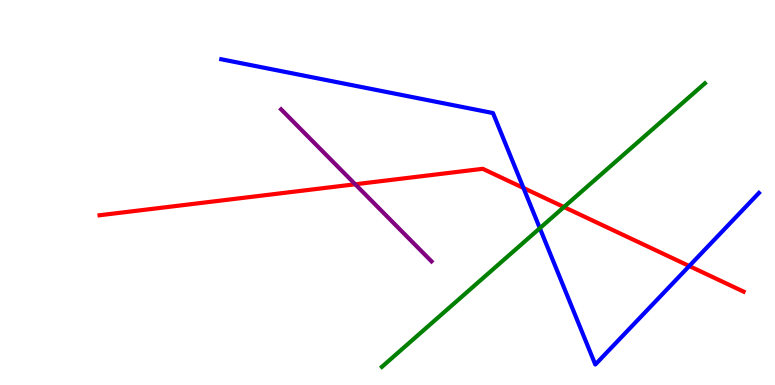[{'lines': ['blue', 'red'], 'intersections': [{'x': 6.75, 'y': 5.12}, {'x': 8.89, 'y': 3.09}]}, {'lines': ['green', 'red'], 'intersections': [{'x': 7.28, 'y': 4.62}]}, {'lines': ['purple', 'red'], 'intersections': [{'x': 4.58, 'y': 5.21}]}, {'lines': ['blue', 'green'], 'intersections': [{'x': 6.97, 'y': 4.07}]}, {'lines': ['blue', 'purple'], 'intersections': []}, {'lines': ['green', 'purple'], 'intersections': []}]